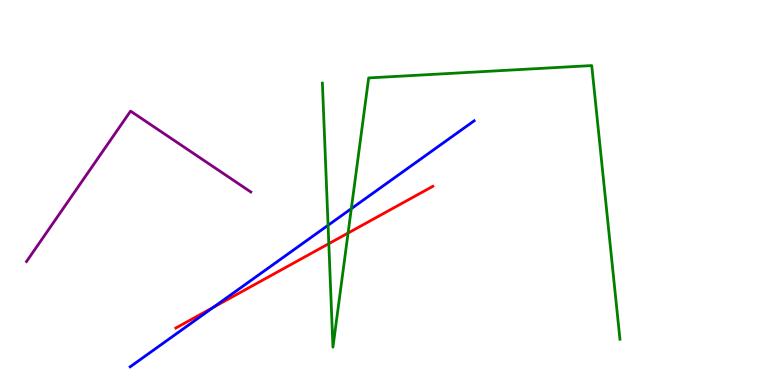[{'lines': ['blue', 'red'], 'intersections': [{'x': 2.75, 'y': 2.02}]}, {'lines': ['green', 'red'], 'intersections': [{'x': 4.24, 'y': 3.67}, {'x': 4.49, 'y': 3.95}]}, {'lines': ['purple', 'red'], 'intersections': []}, {'lines': ['blue', 'green'], 'intersections': [{'x': 4.23, 'y': 4.15}, {'x': 4.53, 'y': 4.58}]}, {'lines': ['blue', 'purple'], 'intersections': []}, {'lines': ['green', 'purple'], 'intersections': []}]